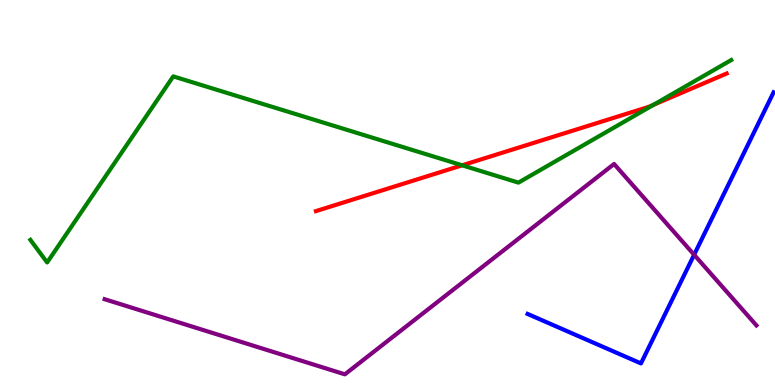[{'lines': ['blue', 'red'], 'intersections': []}, {'lines': ['green', 'red'], 'intersections': [{'x': 5.96, 'y': 5.71}, {'x': 8.43, 'y': 7.28}]}, {'lines': ['purple', 'red'], 'intersections': []}, {'lines': ['blue', 'green'], 'intersections': []}, {'lines': ['blue', 'purple'], 'intersections': [{'x': 8.96, 'y': 3.38}]}, {'lines': ['green', 'purple'], 'intersections': []}]